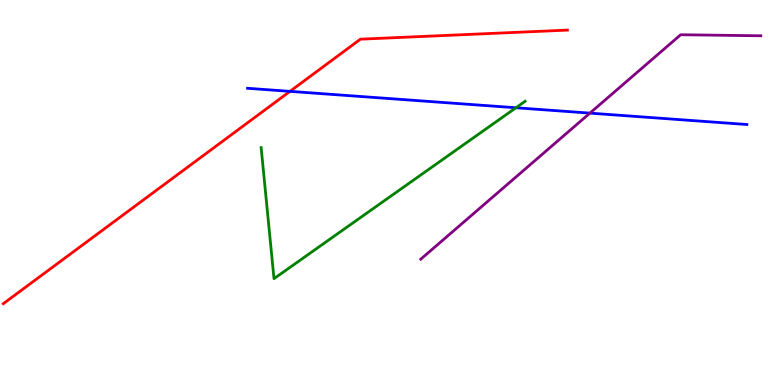[{'lines': ['blue', 'red'], 'intersections': [{'x': 3.74, 'y': 7.63}]}, {'lines': ['green', 'red'], 'intersections': []}, {'lines': ['purple', 'red'], 'intersections': []}, {'lines': ['blue', 'green'], 'intersections': [{'x': 6.66, 'y': 7.2}]}, {'lines': ['blue', 'purple'], 'intersections': [{'x': 7.61, 'y': 7.06}]}, {'lines': ['green', 'purple'], 'intersections': []}]